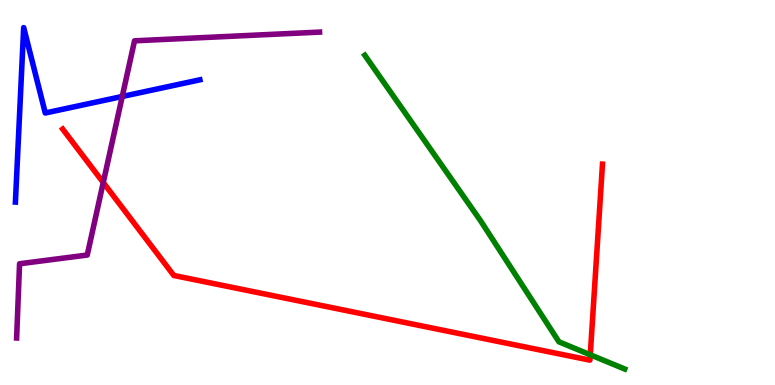[{'lines': ['blue', 'red'], 'intersections': []}, {'lines': ['green', 'red'], 'intersections': [{'x': 7.62, 'y': 0.785}]}, {'lines': ['purple', 'red'], 'intersections': [{'x': 1.33, 'y': 5.26}]}, {'lines': ['blue', 'green'], 'intersections': []}, {'lines': ['blue', 'purple'], 'intersections': [{'x': 1.58, 'y': 7.49}]}, {'lines': ['green', 'purple'], 'intersections': []}]